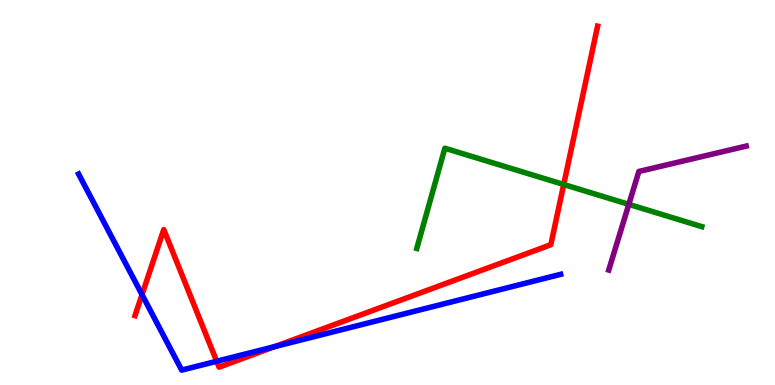[{'lines': ['blue', 'red'], 'intersections': [{'x': 1.83, 'y': 2.35}, {'x': 2.8, 'y': 0.617}, {'x': 3.55, 'y': 0.999}]}, {'lines': ['green', 'red'], 'intersections': [{'x': 7.27, 'y': 5.21}]}, {'lines': ['purple', 'red'], 'intersections': []}, {'lines': ['blue', 'green'], 'intersections': []}, {'lines': ['blue', 'purple'], 'intersections': []}, {'lines': ['green', 'purple'], 'intersections': [{'x': 8.11, 'y': 4.69}]}]